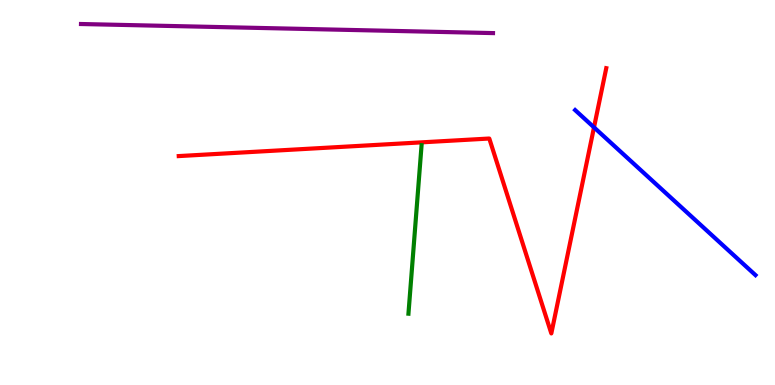[{'lines': ['blue', 'red'], 'intersections': [{'x': 7.66, 'y': 6.69}]}, {'lines': ['green', 'red'], 'intersections': []}, {'lines': ['purple', 'red'], 'intersections': []}, {'lines': ['blue', 'green'], 'intersections': []}, {'lines': ['blue', 'purple'], 'intersections': []}, {'lines': ['green', 'purple'], 'intersections': []}]